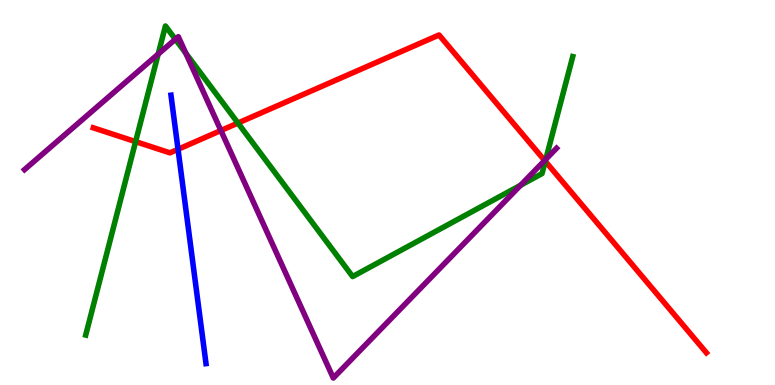[{'lines': ['blue', 'red'], 'intersections': [{'x': 2.3, 'y': 6.12}]}, {'lines': ['green', 'red'], 'intersections': [{'x': 1.75, 'y': 6.32}, {'x': 3.07, 'y': 6.8}, {'x': 7.04, 'y': 5.81}]}, {'lines': ['purple', 'red'], 'intersections': [{'x': 2.85, 'y': 6.61}, {'x': 7.03, 'y': 5.83}]}, {'lines': ['blue', 'green'], 'intersections': []}, {'lines': ['blue', 'purple'], 'intersections': []}, {'lines': ['green', 'purple'], 'intersections': [{'x': 2.04, 'y': 8.59}, {'x': 2.26, 'y': 8.98}, {'x': 2.4, 'y': 8.62}, {'x': 6.72, 'y': 5.19}, {'x': 7.04, 'y': 5.86}]}]